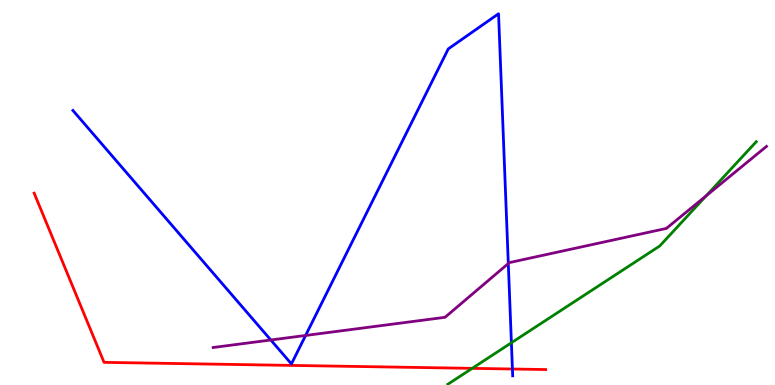[{'lines': ['blue', 'red'], 'intersections': [{'x': 6.61, 'y': 0.415}]}, {'lines': ['green', 'red'], 'intersections': [{'x': 6.09, 'y': 0.432}]}, {'lines': ['purple', 'red'], 'intersections': []}, {'lines': ['blue', 'green'], 'intersections': [{'x': 6.6, 'y': 1.1}]}, {'lines': ['blue', 'purple'], 'intersections': [{'x': 3.49, 'y': 1.17}, {'x': 3.94, 'y': 1.29}, {'x': 6.56, 'y': 3.16}]}, {'lines': ['green', 'purple'], 'intersections': [{'x': 9.11, 'y': 4.91}]}]